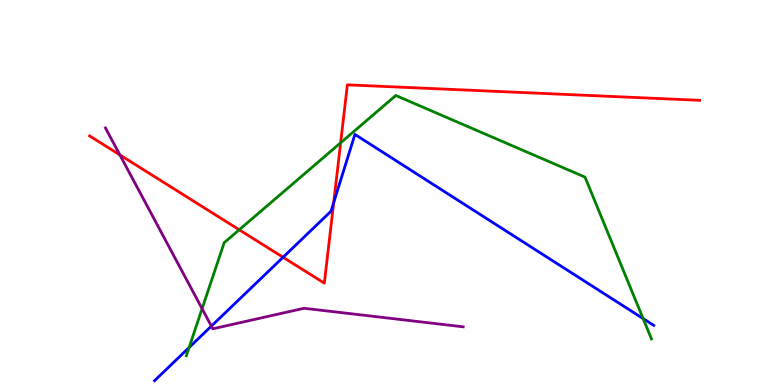[{'lines': ['blue', 'red'], 'intersections': [{'x': 3.65, 'y': 3.32}, {'x': 4.31, 'y': 4.74}]}, {'lines': ['green', 'red'], 'intersections': [{'x': 3.09, 'y': 4.03}, {'x': 4.4, 'y': 6.29}]}, {'lines': ['purple', 'red'], 'intersections': [{'x': 1.55, 'y': 5.98}]}, {'lines': ['blue', 'green'], 'intersections': [{'x': 2.44, 'y': 0.973}, {'x': 8.3, 'y': 1.73}]}, {'lines': ['blue', 'purple'], 'intersections': [{'x': 2.73, 'y': 1.53}]}, {'lines': ['green', 'purple'], 'intersections': [{'x': 2.61, 'y': 1.98}]}]